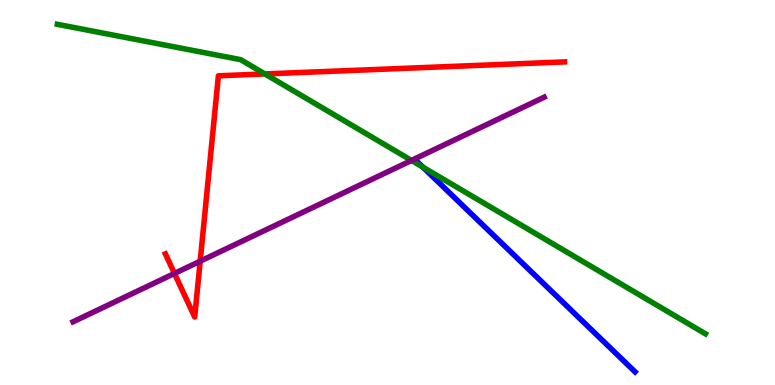[{'lines': ['blue', 'red'], 'intersections': []}, {'lines': ['green', 'red'], 'intersections': [{'x': 3.42, 'y': 8.08}]}, {'lines': ['purple', 'red'], 'intersections': [{'x': 2.25, 'y': 2.9}, {'x': 2.58, 'y': 3.22}]}, {'lines': ['blue', 'green'], 'intersections': [{'x': 5.46, 'y': 5.66}]}, {'lines': ['blue', 'purple'], 'intersections': []}, {'lines': ['green', 'purple'], 'intersections': [{'x': 5.31, 'y': 5.83}]}]